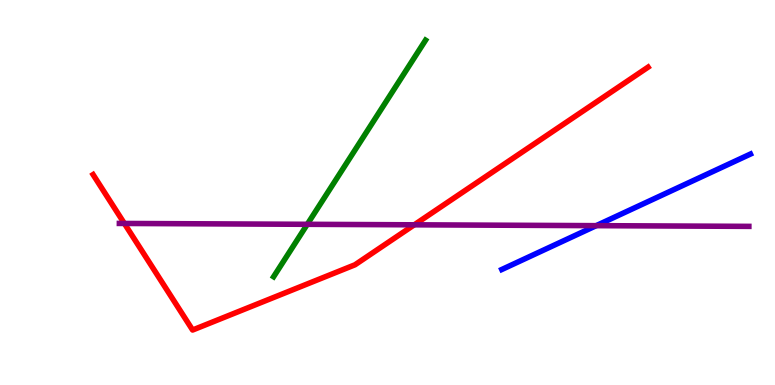[{'lines': ['blue', 'red'], 'intersections': []}, {'lines': ['green', 'red'], 'intersections': []}, {'lines': ['purple', 'red'], 'intersections': [{'x': 1.6, 'y': 4.2}, {'x': 5.35, 'y': 4.16}]}, {'lines': ['blue', 'green'], 'intersections': []}, {'lines': ['blue', 'purple'], 'intersections': [{'x': 7.69, 'y': 4.14}]}, {'lines': ['green', 'purple'], 'intersections': [{'x': 3.96, 'y': 4.17}]}]